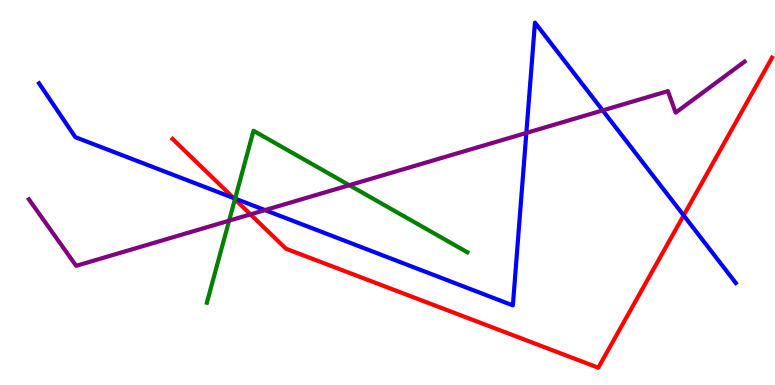[{'lines': ['blue', 'red'], 'intersections': [{'x': 3.01, 'y': 4.86}, {'x': 8.82, 'y': 4.41}]}, {'lines': ['green', 'red'], 'intersections': [{'x': 3.03, 'y': 4.82}]}, {'lines': ['purple', 'red'], 'intersections': [{'x': 3.23, 'y': 4.43}]}, {'lines': ['blue', 'green'], 'intersections': [{'x': 3.03, 'y': 4.84}]}, {'lines': ['blue', 'purple'], 'intersections': [{'x': 3.42, 'y': 4.54}, {'x': 6.79, 'y': 6.55}, {'x': 7.78, 'y': 7.13}]}, {'lines': ['green', 'purple'], 'intersections': [{'x': 2.96, 'y': 4.27}, {'x': 4.51, 'y': 5.19}]}]